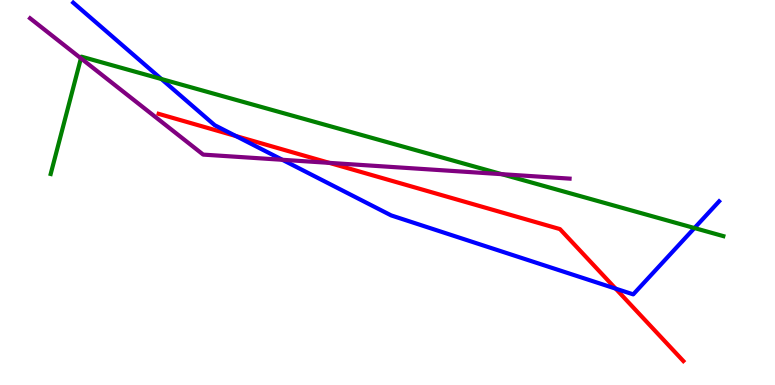[{'lines': ['blue', 'red'], 'intersections': [{'x': 3.04, 'y': 6.47}, {'x': 7.94, 'y': 2.5}]}, {'lines': ['green', 'red'], 'intersections': []}, {'lines': ['purple', 'red'], 'intersections': [{'x': 4.25, 'y': 5.77}]}, {'lines': ['blue', 'green'], 'intersections': [{'x': 2.08, 'y': 7.95}, {'x': 8.96, 'y': 4.08}]}, {'lines': ['blue', 'purple'], 'intersections': [{'x': 3.64, 'y': 5.85}]}, {'lines': ['green', 'purple'], 'intersections': [{'x': 1.04, 'y': 8.49}, {'x': 6.47, 'y': 5.48}]}]